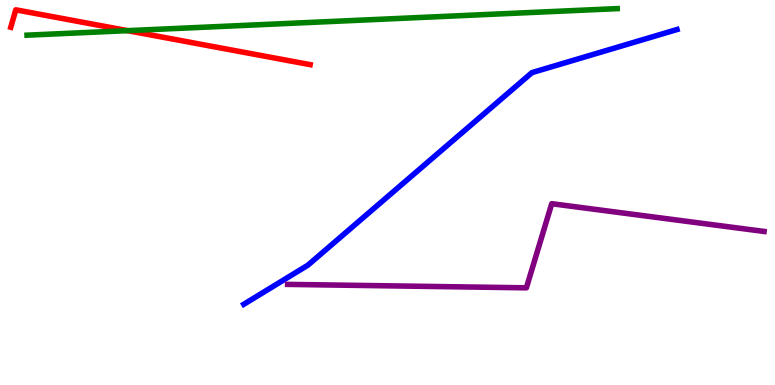[{'lines': ['blue', 'red'], 'intersections': []}, {'lines': ['green', 'red'], 'intersections': [{'x': 1.65, 'y': 9.2}]}, {'lines': ['purple', 'red'], 'intersections': []}, {'lines': ['blue', 'green'], 'intersections': []}, {'lines': ['blue', 'purple'], 'intersections': []}, {'lines': ['green', 'purple'], 'intersections': []}]